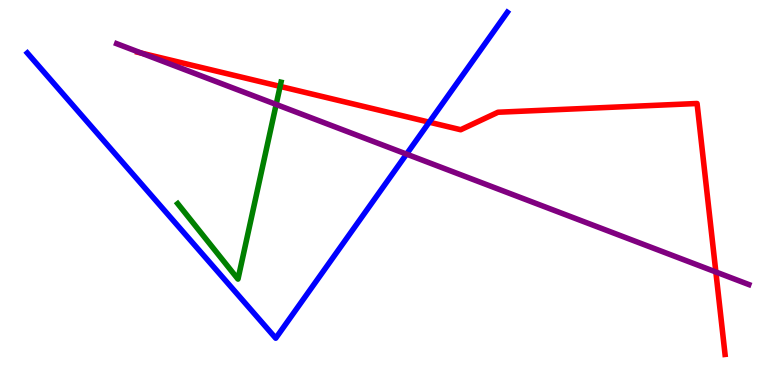[{'lines': ['blue', 'red'], 'intersections': [{'x': 5.54, 'y': 6.83}]}, {'lines': ['green', 'red'], 'intersections': [{'x': 3.61, 'y': 7.76}]}, {'lines': ['purple', 'red'], 'intersections': [{'x': 1.83, 'y': 8.62}, {'x': 9.24, 'y': 2.94}]}, {'lines': ['blue', 'green'], 'intersections': []}, {'lines': ['blue', 'purple'], 'intersections': [{'x': 5.25, 'y': 6.0}]}, {'lines': ['green', 'purple'], 'intersections': [{'x': 3.56, 'y': 7.29}]}]